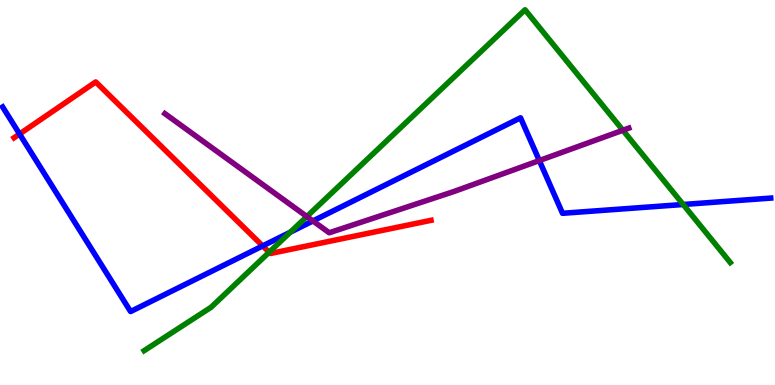[{'lines': ['blue', 'red'], 'intersections': [{'x': 0.252, 'y': 6.52}, {'x': 3.39, 'y': 3.61}]}, {'lines': ['green', 'red'], 'intersections': [{'x': 3.47, 'y': 3.45}]}, {'lines': ['purple', 'red'], 'intersections': []}, {'lines': ['blue', 'green'], 'intersections': [{'x': 3.75, 'y': 3.97}, {'x': 8.82, 'y': 4.69}]}, {'lines': ['blue', 'purple'], 'intersections': [{'x': 4.04, 'y': 4.26}, {'x': 6.96, 'y': 5.83}]}, {'lines': ['green', 'purple'], 'intersections': [{'x': 3.96, 'y': 4.38}, {'x': 8.04, 'y': 6.62}]}]